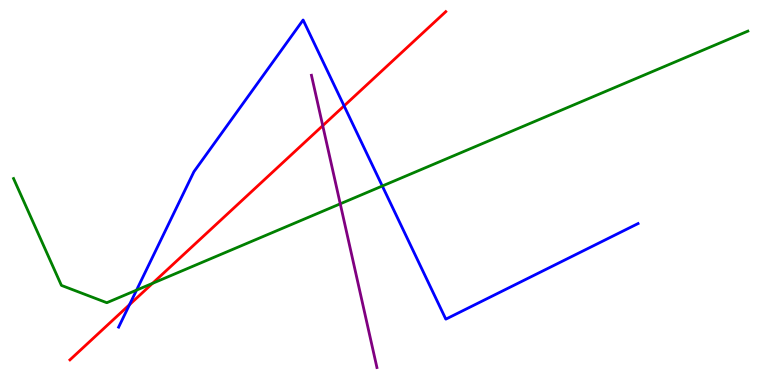[{'lines': ['blue', 'red'], 'intersections': [{'x': 1.67, 'y': 2.09}, {'x': 4.44, 'y': 7.25}]}, {'lines': ['green', 'red'], 'intersections': [{'x': 1.97, 'y': 2.64}]}, {'lines': ['purple', 'red'], 'intersections': [{'x': 4.16, 'y': 6.74}]}, {'lines': ['blue', 'green'], 'intersections': [{'x': 1.76, 'y': 2.46}, {'x': 4.93, 'y': 5.17}]}, {'lines': ['blue', 'purple'], 'intersections': []}, {'lines': ['green', 'purple'], 'intersections': [{'x': 4.39, 'y': 4.71}]}]